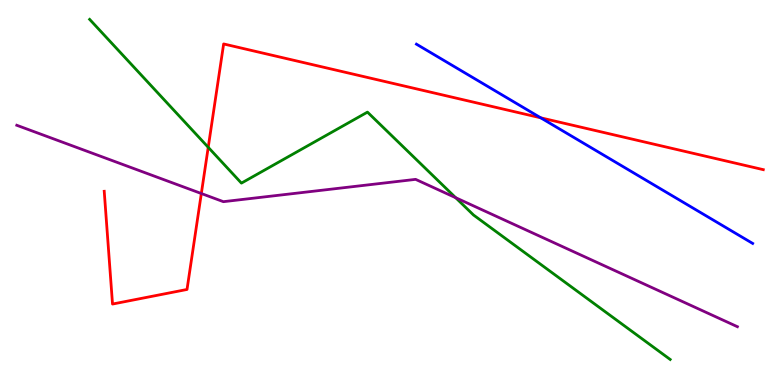[{'lines': ['blue', 'red'], 'intersections': [{'x': 6.98, 'y': 6.94}]}, {'lines': ['green', 'red'], 'intersections': [{'x': 2.69, 'y': 6.17}]}, {'lines': ['purple', 'red'], 'intersections': [{'x': 2.6, 'y': 4.97}]}, {'lines': ['blue', 'green'], 'intersections': []}, {'lines': ['blue', 'purple'], 'intersections': []}, {'lines': ['green', 'purple'], 'intersections': [{'x': 5.88, 'y': 4.86}]}]